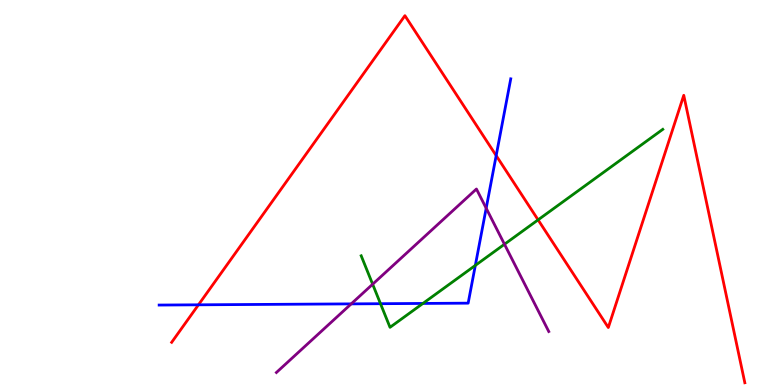[{'lines': ['blue', 'red'], 'intersections': [{'x': 2.56, 'y': 2.08}, {'x': 6.4, 'y': 5.96}]}, {'lines': ['green', 'red'], 'intersections': [{'x': 6.94, 'y': 4.29}]}, {'lines': ['purple', 'red'], 'intersections': []}, {'lines': ['blue', 'green'], 'intersections': [{'x': 4.91, 'y': 2.11}, {'x': 5.46, 'y': 2.12}, {'x': 6.13, 'y': 3.11}]}, {'lines': ['blue', 'purple'], 'intersections': [{'x': 4.53, 'y': 2.11}, {'x': 6.27, 'y': 4.59}]}, {'lines': ['green', 'purple'], 'intersections': [{'x': 4.81, 'y': 2.62}, {'x': 6.51, 'y': 3.66}]}]